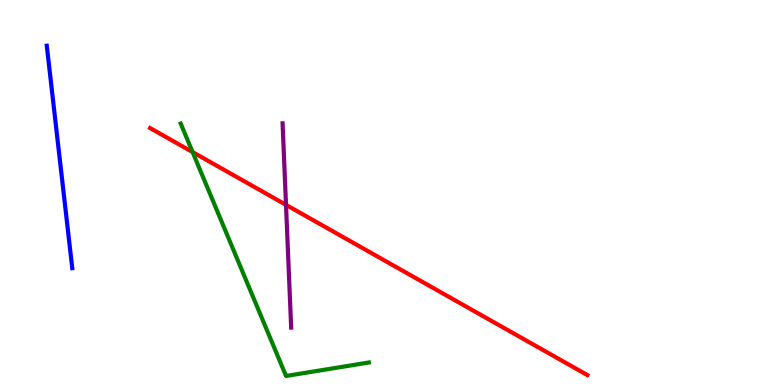[{'lines': ['blue', 'red'], 'intersections': []}, {'lines': ['green', 'red'], 'intersections': [{'x': 2.49, 'y': 6.05}]}, {'lines': ['purple', 'red'], 'intersections': [{'x': 3.69, 'y': 4.68}]}, {'lines': ['blue', 'green'], 'intersections': []}, {'lines': ['blue', 'purple'], 'intersections': []}, {'lines': ['green', 'purple'], 'intersections': []}]